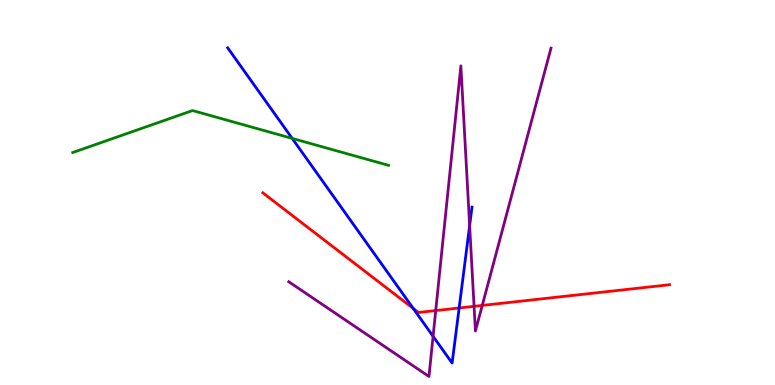[{'lines': ['blue', 'red'], 'intersections': [{'x': 5.33, 'y': 1.99}, {'x': 5.92, 'y': 2.0}]}, {'lines': ['green', 'red'], 'intersections': []}, {'lines': ['purple', 'red'], 'intersections': [{'x': 5.62, 'y': 1.93}, {'x': 6.12, 'y': 2.04}, {'x': 6.22, 'y': 2.07}]}, {'lines': ['blue', 'green'], 'intersections': [{'x': 3.77, 'y': 6.41}]}, {'lines': ['blue', 'purple'], 'intersections': [{'x': 5.59, 'y': 1.26}, {'x': 6.06, 'y': 4.14}]}, {'lines': ['green', 'purple'], 'intersections': []}]